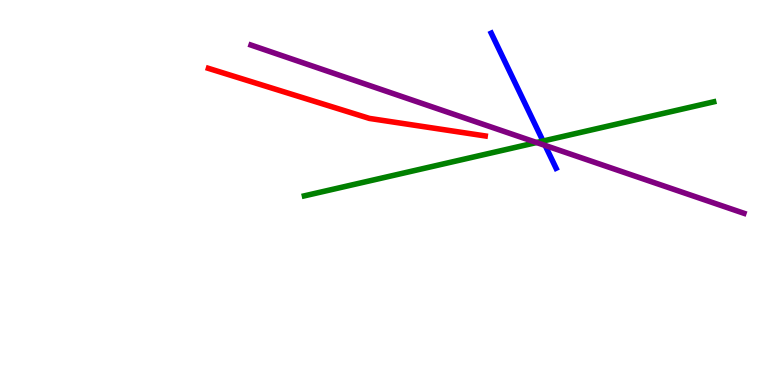[{'lines': ['blue', 'red'], 'intersections': []}, {'lines': ['green', 'red'], 'intersections': []}, {'lines': ['purple', 'red'], 'intersections': []}, {'lines': ['blue', 'green'], 'intersections': [{'x': 7.01, 'y': 6.34}]}, {'lines': ['blue', 'purple'], 'intersections': [{'x': 7.03, 'y': 6.22}]}, {'lines': ['green', 'purple'], 'intersections': [{'x': 6.92, 'y': 6.3}]}]